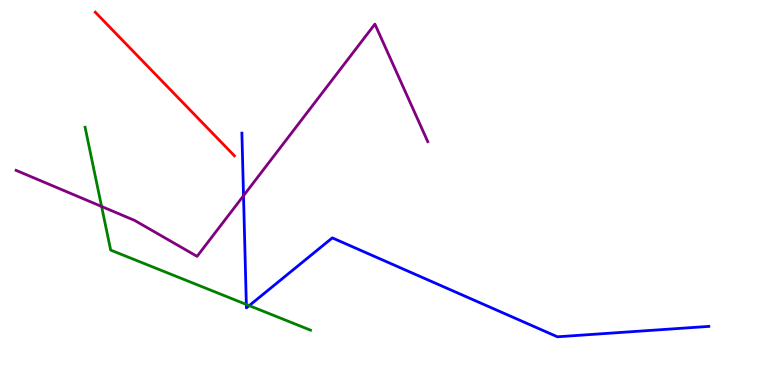[{'lines': ['blue', 'red'], 'intersections': []}, {'lines': ['green', 'red'], 'intersections': []}, {'lines': ['purple', 'red'], 'intersections': []}, {'lines': ['blue', 'green'], 'intersections': [{'x': 3.18, 'y': 2.09}, {'x': 3.22, 'y': 2.06}]}, {'lines': ['blue', 'purple'], 'intersections': [{'x': 3.14, 'y': 4.92}]}, {'lines': ['green', 'purple'], 'intersections': [{'x': 1.31, 'y': 4.64}]}]